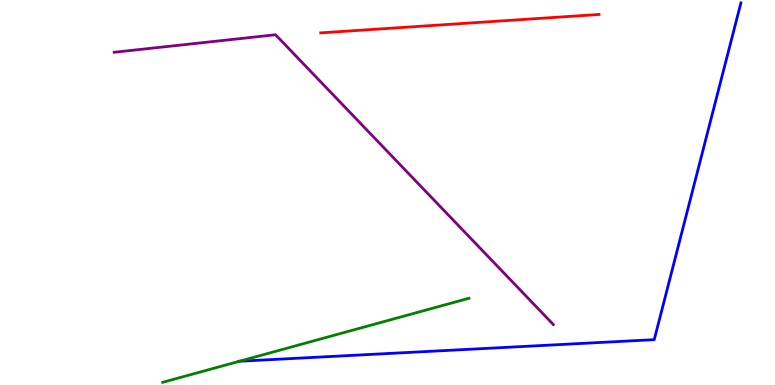[{'lines': ['blue', 'red'], 'intersections': []}, {'lines': ['green', 'red'], 'intersections': []}, {'lines': ['purple', 'red'], 'intersections': []}, {'lines': ['blue', 'green'], 'intersections': [{'x': 3.09, 'y': 0.617}]}, {'lines': ['blue', 'purple'], 'intersections': []}, {'lines': ['green', 'purple'], 'intersections': []}]